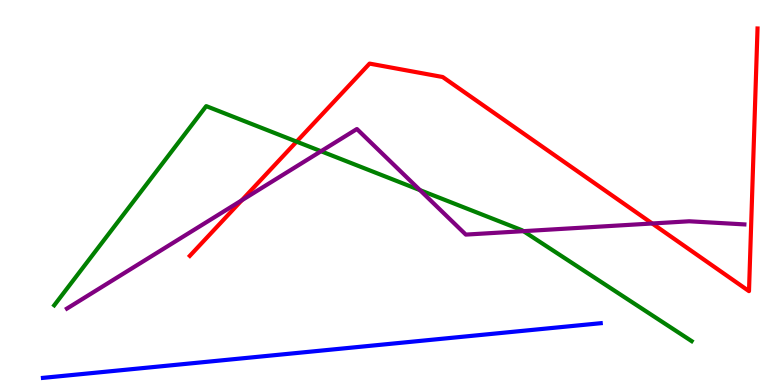[{'lines': ['blue', 'red'], 'intersections': []}, {'lines': ['green', 'red'], 'intersections': [{'x': 3.83, 'y': 6.32}]}, {'lines': ['purple', 'red'], 'intersections': [{'x': 3.12, 'y': 4.8}, {'x': 8.42, 'y': 4.2}]}, {'lines': ['blue', 'green'], 'intersections': []}, {'lines': ['blue', 'purple'], 'intersections': []}, {'lines': ['green', 'purple'], 'intersections': [{'x': 4.14, 'y': 6.07}, {'x': 5.42, 'y': 5.06}, {'x': 6.75, 'y': 4.0}]}]